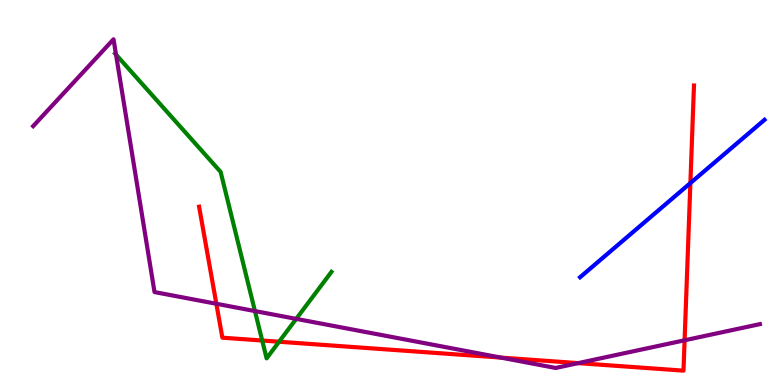[{'lines': ['blue', 'red'], 'intersections': [{'x': 8.91, 'y': 5.24}]}, {'lines': ['green', 'red'], 'intersections': [{'x': 3.38, 'y': 1.16}, {'x': 3.6, 'y': 1.12}]}, {'lines': ['purple', 'red'], 'intersections': [{'x': 2.79, 'y': 2.11}, {'x': 6.46, 'y': 0.712}, {'x': 7.46, 'y': 0.568}, {'x': 8.83, 'y': 1.16}]}, {'lines': ['blue', 'green'], 'intersections': []}, {'lines': ['blue', 'purple'], 'intersections': []}, {'lines': ['green', 'purple'], 'intersections': [{'x': 1.5, 'y': 8.58}, {'x': 3.29, 'y': 1.92}, {'x': 3.82, 'y': 1.72}]}]